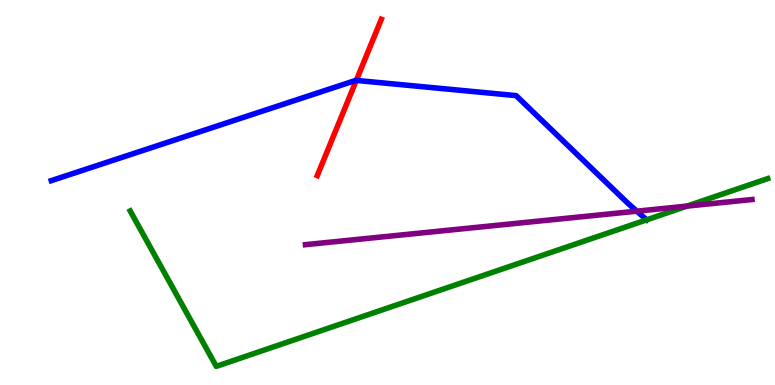[{'lines': ['blue', 'red'], 'intersections': [{'x': 4.6, 'y': 7.91}]}, {'lines': ['green', 'red'], 'intersections': []}, {'lines': ['purple', 'red'], 'intersections': []}, {'lines': ['blue', 'green'], 'intersections': [{'x': 8.34, 'y': 4.29}]}, {'lines': ['blue', 'purple'], 'intersections': [{'x': 8.22, 'y': 4.52}]}, {'lines': ['green', 'purple'], 'intersections': [{'x': 8.86, 'y': 4.65}]}]